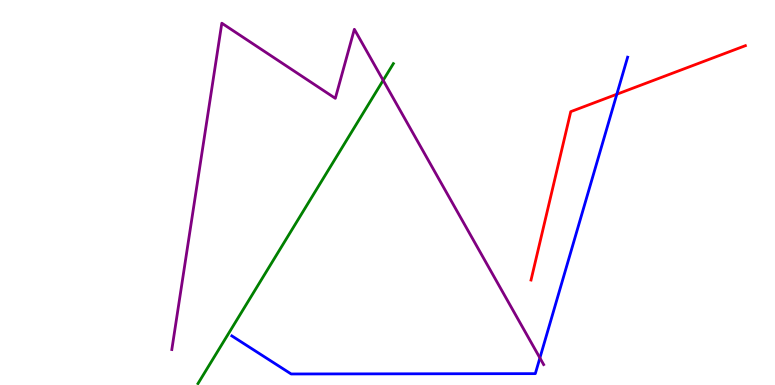[{'lines': ['blue', 'red'], 'intersections': [{'x': 7.96, 'y': 7.55}]}, {'lines': ['green', 'red'], 'intersections': []}, {'lines': ['purple', 'red'], 'intersections': []}, {'lines': ['blue', 'green'], 'intersections': []}, {'lines': ['blue', 'purple'], 'intersections': [{'x': 6.97, 'y': 0.703}]}, {'lines': ['green', 'purple'], 'intersections': [{'x': 4.94, 'y': 7.91}]}]